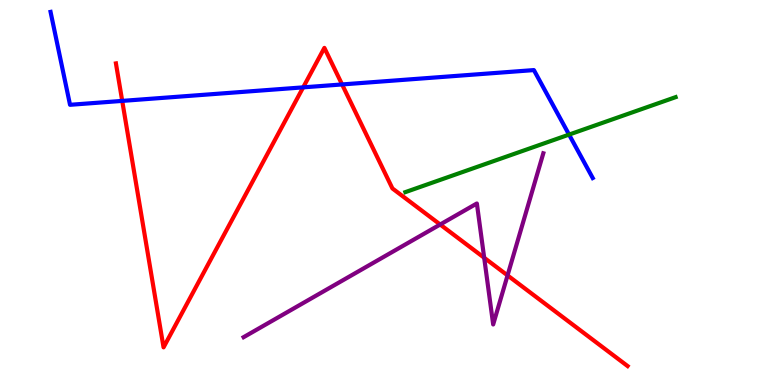[{'lines': ['blue', 'red'], 'intersections': [{'x': 1.58, 'y': 7.38}, {'x': 3.91, 'y': 7.73}, {'x': 4.41, 'y': 7.81}]}, {'lines': ['green', 'red'], 'intersections': []}, {'lines': ['purple', 'red'], 'intersections': [{'x': 5.68, 'y': 4.17}, {'x': 6.25, 'y': 3.31}, {'x': 6.55, 'y': 2.85}]}, {'lines': ['blue', 'green'], 'intersections': [{'x': 7.34, 'y': 6.5}]}, {'lines': ['blue', 'purple'], 'intersections': []}, {'lines': ['green', 'purple'], 'intersections': []}]